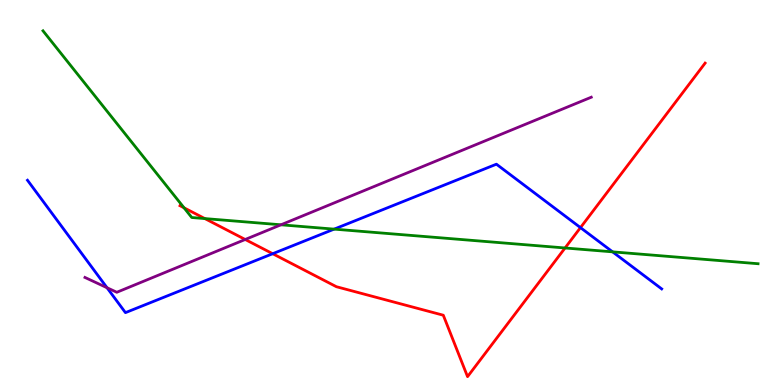[{'lines': ['blue', 'red'], 'intersections': [{'x': 3.52, 'y': 3.41}, {'x': 7.49, 'y': 4.09}]}, {'lines': ['green', 'red'], 'intersections': [{'x': 2.37, 'y': 4.6}, {'x': 2.64, 'y': 4.32}, {'x': 7.29, 'y': 3.56}]}, {'lines': ['purple', 'red'], 'intersections': [{'x': 3.16, 'y': 3.78}]}, {'lines': ['blue', 'green'], 'intersections': [{'x': 4.31, 'y': 4.05}, {'x': 7.9, 'y': 3.46}]}, {'lines': ['blue', 'purple'], 'intersections': [{'x': 1.38, 'y': 2.53}]}, {'lines': ['green', 'purple'], 'intersections': [{'x': 3.63, 'y': 4.16}]}]